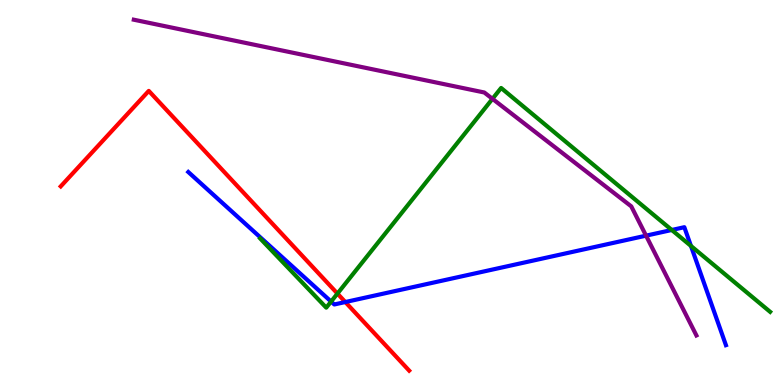[{'lines': ['blue', 'red'], 'intersections': [{'x': 4.46, 'y': 2.15}]}, {'lines': ['green', 'red'], 'intersections': [{'x': 4.35, 'y': 2.37}]}, {'lines': ['purple', 'red'], 'intersections': []}, {'lines': ['blue', 'green'], 'intersections': [{'x': 4.27, 'y': 2.17}, {'x': 8.67, 'y': 4.03}, {'x': 8.92, 'y': 3.61}]}, {'lines': ['blue', 'purple'], 'intersections': [{'x': 8.34, 'y': 3.88}]}, {'lines': ['green', 'purple'], 'intersections': [{'x': 6.35, 'y': 7.43}]}]